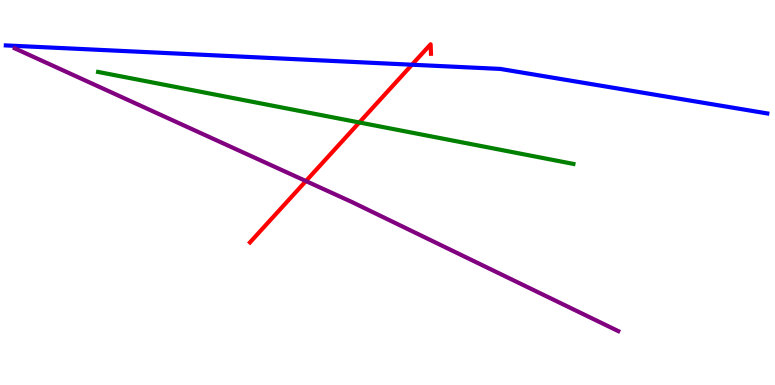[{'lines': ['blue', 'red'], 'intersections': [{'x': 5.32, 'y': 8.32}]}, {'lines': ['green', 'red'], 'intersections': [{'x': 4.64, 'y': 6.82}]}, {'lines': ['purple', 'red'], 'intersections': [{'x': 3.95, 'y': 5.3}]}, {'lines': ['blue', 'green'], 'intersections': []}, {'lines': ['blue', 'purple'], 'intersections': []}, {'lines': ['green', 'purple'], 'intersections': []}]